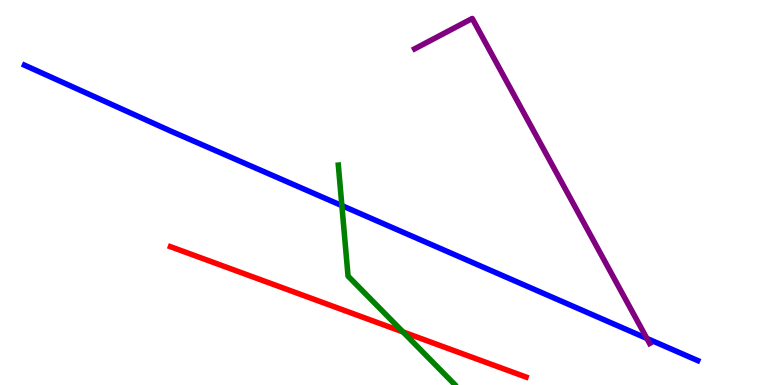[{'lines': ['blue', 'red'], 'intersections': []}, {'lines': ['green', 'red'], 'intersections': [{'x': 5.2, 'y': 1.38}]}, {'lines': ['purple', 'red'], 'intersections': []}, {'lines': ['blue', 'green'], 'intersections': [{'x': 4.41, 'y': 4.66}]}, {'lines': ['blue', 'purple'], 'intersections': [{'x': 8.35, 'y': 1.21}]}, {'lines': ['green', 'purple'], 'intersections': []}]